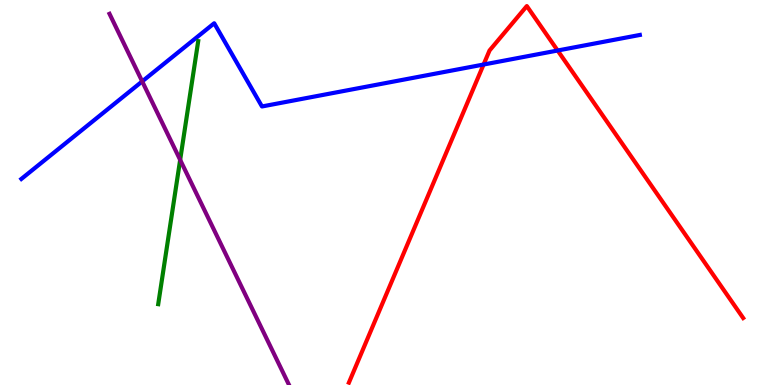[{'lines': ['blue', 'red'], 'intersections': [{'x': 6.24, 'y': 8.32}, {'x': 7.2, 'y': 8.69}]}, {'lines': ['green', 'red'], 'intersections': []}, {'lines': ['purple', 'red'], 'intersections': []}, {'lines': ['blue', 'green'], 'intersections': []}, {'lines': ['blue', 'purple'], 'intersections': [{'x': 1.83, 'y': 7.89}]}, {'lines': ['green', 'purple'], 'intersections': [{'x': 2.32, 'y': 5.85}]}]